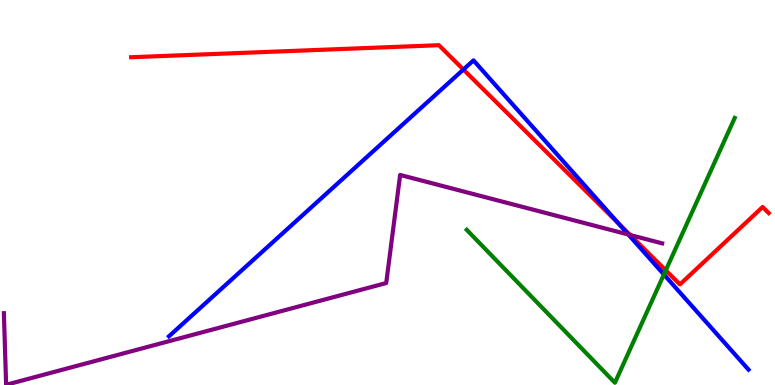[{'lines': ['blue', 'red'], 'intersections': [{'x': 5.98, 'y': 8.19}, {'x': 7.98, 'y': 4.2}]}, {'lines': ['green', 'red'], 'intersections': [{'x': 8.59, 'y': 2.98}]}, {'lines': ['purple', 'red'], 'intersections': [{'x': 8.13, 'y': 3.9}]}, {'lines': ['blue', 'green'], 'intersections': [{'x': 8.57, 'y': 2.87}]}, {'lines': ['blue', 'purple'], 'intersections': [{'x': 8.11, 'y': 3.91}]}, {'lines': ['green', 'purple'], 'intersections': []}]